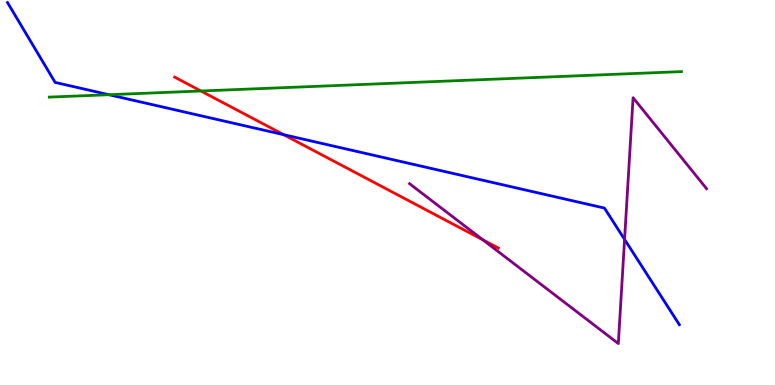[{'lines': ['blue', 'red'], 'intersections': [{'x': 3.66, 'y': 6.5}]}, {'lines': ['green', 'red'], 'intersections': [{'x': 2.59, 'y': 7.64}]}, {'lines': ['purple', 'red'], 'intersections': [{'x': 6.23, 'y': 3.77}]}, {'lines': ['blue', 'green'], 'intersections': [{'x': 1.4, 'y': 7.54}]}, {'lines': ['blue', 'purple'], 'intersections': [{'x': 8.06, 'y': 3.78}]}, {'lines': ['green', 'purple'], 'intersections': []}]